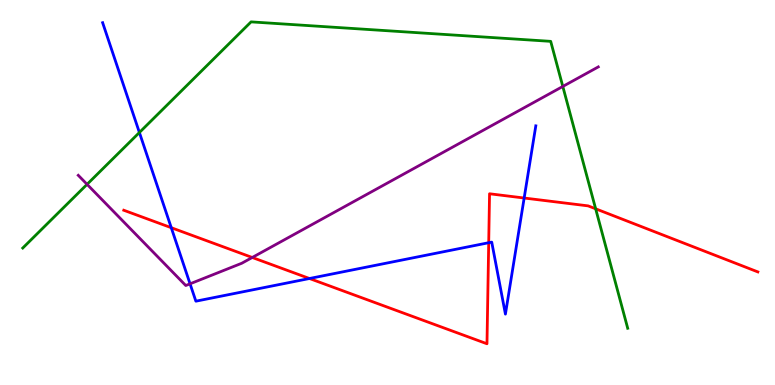[{'lines': ['blue', 'red'], 'intersections': [{'x': 2.21, 'y': 4.09}, {'x': 3.99, 'y': 2.77}, {'x': 6.31, 'y': 3.7}, {'x': 6.76, 'y': 4.86}]}, {'lines': ['green', 'red'], 'intersections': [{'x': 7.69, 'y': 4.58}]}, {'lines': ['purple', 'red'], 'intersections': [{'x': 3.25, 'y': 3.31}]}, {'lines': ['blue', 'green'], 'intersections': [{'x': 1.8, 'y': 6.56}]}, {'lines': ['blue', 'purple'], 'intersections': [{'x': 2.45, 'y': 2.63}]}, {'lines': ['green', 'purple'], 'intersections': [{'x': 1.12, 'y': 5.21}, {'x': 7.26, 'y': 7.75}]}]